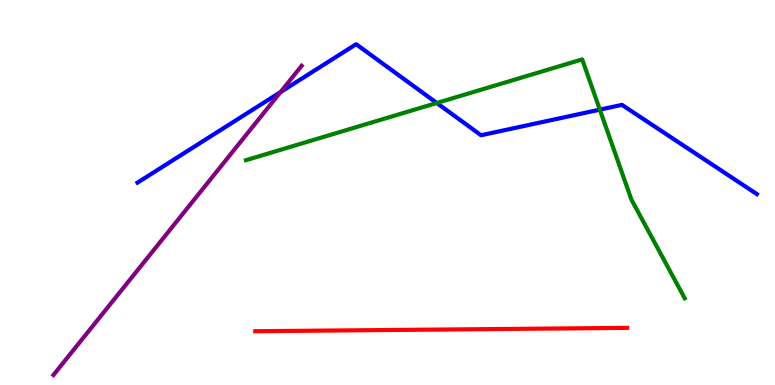[{'lines': ['blue', 'red'], 'intersections': []}, {'lines': ['green', 'red'], 'intersections': []}, {'lines': ['purple', 'red'], 'intersections': []}, {'lines': ['blue', 'green'], 'intersections': [{'x': 5.64, 'y': 7.32}, {'x': 7.74, 'y': 7.15}]}, {'lines': ['blue', 'purple'], 'intersections': [{'x': 3.62, 'y': 7.61}]}, {'lines': ['green', 'purple'], 'intersections': []}]